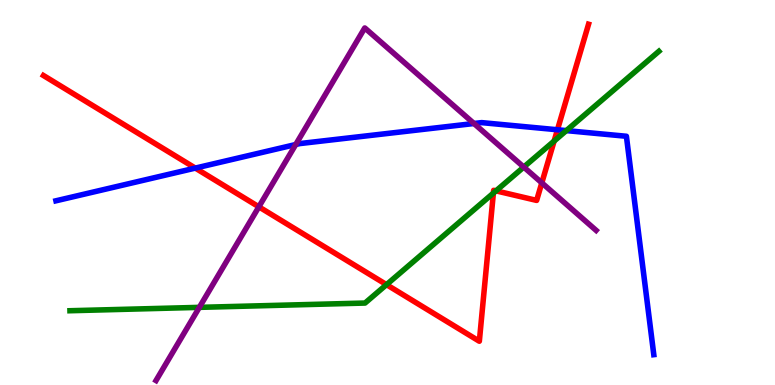[{'lines': ['blue', 'red'], 'intersections': [{'x': 2.52, 'y': 5.63}, {'x': 7.19, 'y': 6.63}]}, {'lines': ['green', 'red'], 'intersections': [{'x': 4.99, 'y': 2.61}, {'x': 6.37, 'y': 4.98}, {'x': 6.4, 'y': 5.04}, {'x': 7.15, 'y': 6.34}]}, {'lines': ['purple', 'red'], 'intersections': [{'x': 3.34, 'y': 4.63}, {'x': 6.99, 'y': 5.25}]}, {'lines': ['blue', 'green'], 'intersections': [{'x': 7.31, 'y': 6.61}]}, {'lines': ['blue', 'purple'], 'intersections': [{'x': 3.82, 'y': 6.25}, {'x': 6.12, 'y': 6.79}]}, {'lines': ['green', 'purple'], 'intersections': [{'x': 2.57, 'y': 2.02}, {'x': 6.76, 'y': 5.66}]}]